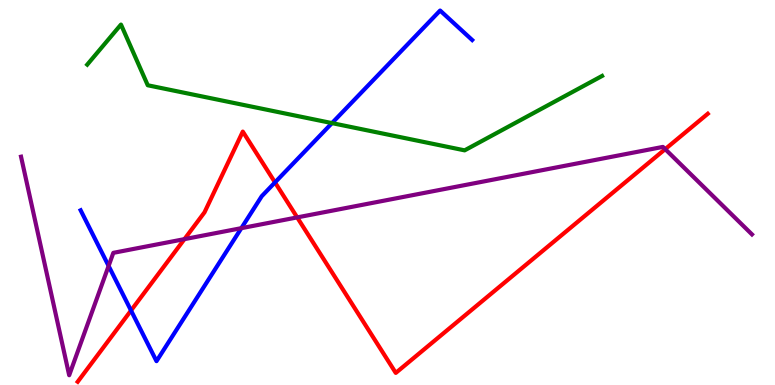[{'lines': ['blue', 'red'], 'intersections': [{'x': 1.69, 'y': 1.94}, {'x': 3.55, 'y': 5.26}]}, {'lines': ['green', 'red'], 'intersections': []}, {'lines': ['purple', 'red'], 'intersections': [{'x': 2.38, 'y': 3.79}, {'x': 3.83, 'y': 4.35}, {'x': 8.58, 'y': 6.13}]}, {'lines': ['blue', 'green'], 'intersections': [{'x': 4.28, 'y': 6.8}]}, {'lines': ['blue', 'purple'], 'intersections': [{'x': 1.4, 'y': 3.09}, {'x': 3.11, 'y': 4.07}]}, {'lines': ['green', 'purple'], 'intersections': []}]